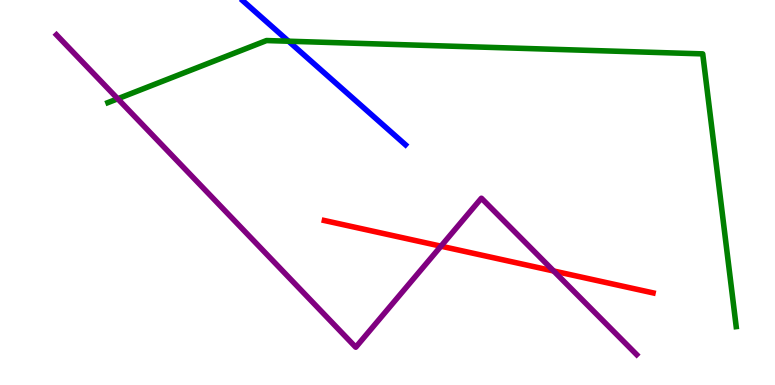[{'lines': ['blue', 'red'], 'intersections': []}, {'lines': ['green', 'red'], 'intersections': []}, {'lines': ['purple', 'red'], 'intersections': [{'x': 5.69, 'y': 3.61}, {'x': 7.14, 'y': 2.96}]}, {'lines': ['blue', 'green'], 'intersections': [{'x': 3.72, 'y': 8.93}]}, {'lines': ['blue', 'purple'], 'intersections': []}, {'lines': ['green', 'purple'], 'intersections': [{'x': 1.52, 'y': 7.43}]}]